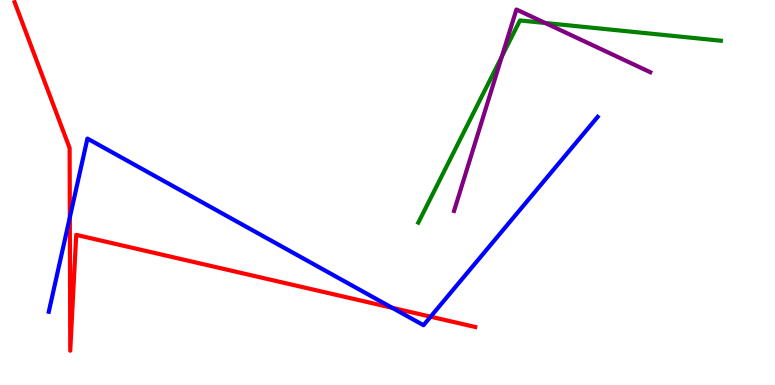[{'lines': ['blue', 'red'], 'intersections': [{'x': 0.901, 'y': 4.35}, {'x': 5.06, 'y': 2.01}, {'x': 5.56, 'y': 1.77}]}, {'lines': ['green', 'red'], 'intersections': []}, {'lines': ['purple', 'red'], 'intersections': []}, {'lines': ['blue', 'green'], 'intersections': []}, {'lines': ['blue', 'purple'], 'intersections': []}, {'lines': ['green', 'purple'], 'intersections': [{'x': 6.48, 'y': 8.54}, {'x': 7.04, 'y': 9.4}]}]